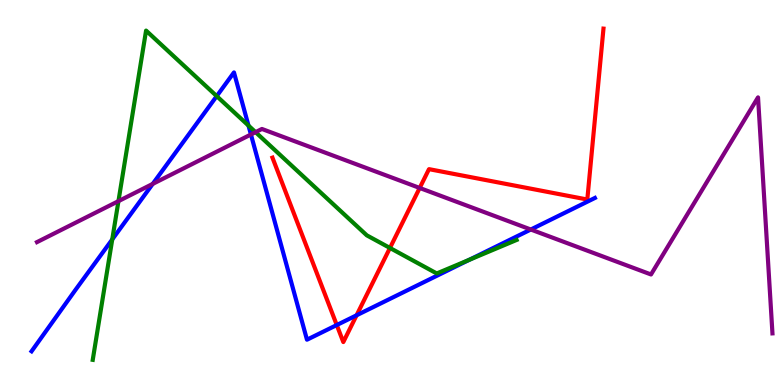[{'lines': ['blue', 'red'], 'intersections': [{'x': 4.35, 'y': 1.56}, {'x': 4.6, 'y': 1.81}]}, {'lines': ['green', 'red'], 'intersections': [{'x': 5.03, 'y': 3.56}]}, {'lines': ['purple', 'red'], 'intersections': [{'x': 5.42, 'y': 5.12}]}, {'lines': ['blue', 'green'], 'intersections': [{'x': 1.45, 'y': 3.78}, {'x': 2.8, 'y': 7.5}, {'x': 3.21, 'y': 6.74}, {'x': 6.05, 'y': 3.25}]}, {'lines': ['blue', 'purple'], 'intersections': [{'x': 1.97, 'y': 5.22}, {'x': 3.24, 'y': 6.51}, {'x': 6.85, 'y': 4.04}]}, {'lines': ['green', 'purple'], 'intersections': [{'x': 1.53, 'y': 4.78}, {'x': 3.3, 'y': 6.57}]}]